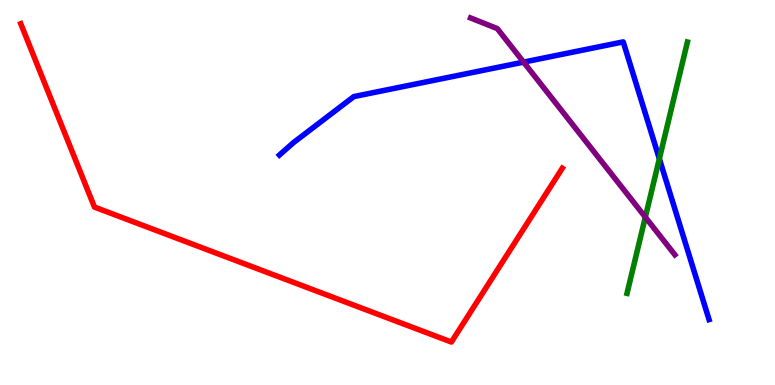[{'lines': ['blue', 'red'], 'intersections': []}, {'lines': ['green', 'red'], 'intersections': []}, {'lines': ['purple', 'red'], 'intersections': []}, {'lines': ['blue', 'green'], 'intersections': [{'x': 8.51, 'y': 5.88}]}, {'lines': ['blue', 'purple'], 'intersections': [{'x': 6.76, 'y': 8.39}]}, {'lines': ['green', 'purple'], 'intersections': [{'x': 8.33, 'y': 4.36}]}]